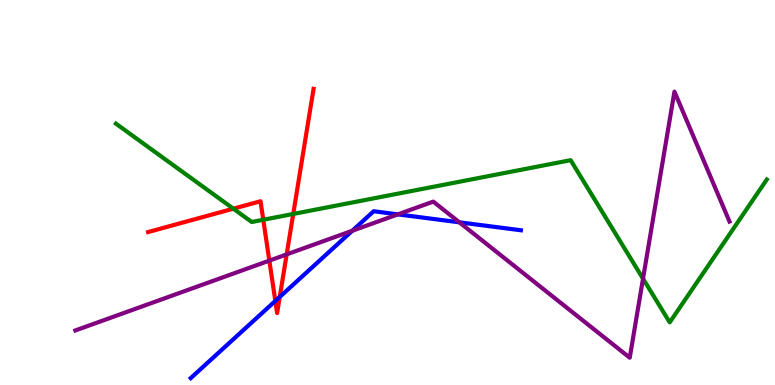[{'lines': ['blue', 'red'], 'intersections': [{'x': 3.55, 'y': 2.18}, {'x': 3.61, 'y': 2.29}]}, {'lines': ['green', 'red'], 'intersections': [{'x': 3.01, 'y': 4.58}, {'x': 3.4, 'y': 4.29}, {'x': 3.78, 'y': 4.44}]}, {'lines': ['purple', 'red'], 'intersections': [{'x': 3.48, 'y': 3.23}, {'x': 3.7, 'y': 3.39}]}, {'lines': ['blue', 'green'], 'intersections': []}, {'lines': ['blue', 'purple'], 'intersections': [{'x': 4.55, 'y': 4.01}, {'x': 5.13, 'y': 4.43}, {'x': 5.93, 'y': 4.23}]}, {'lines': ['green', 'purple'], 'intersections': [{'x': 8.3, 'y': 2.76}]}]